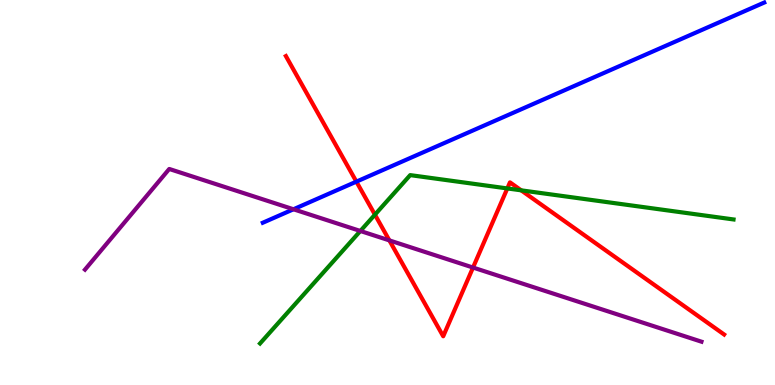[{'lines': ['blue', 'red'], 'intersections': [{'x': 4.6, 'y': 5.28}]}, {'lines': ['green', 'red'], 'intersections': [{'x': 4.84, 'y': 4.42}, {'x': 6.55, 'y': 5.11}, {'x': 6.72, 'y': 5.06}]}, {'lines': ['purple', 'red'], 'intersections': [{'x': 5.02, 'y': 3.76}, {'x': 6.1, 'y': 3.05}]}, {'lines': ['blue', 'green'], 'intersections': []}, {'lines': ['blue', 'purple'], 'intersections': [{'x': 3.79, 'y': 4.56}]}, {'lines': ['green', 'purple'], 'intersections': [{'x': 4.65, 'y': 4.0}]}]